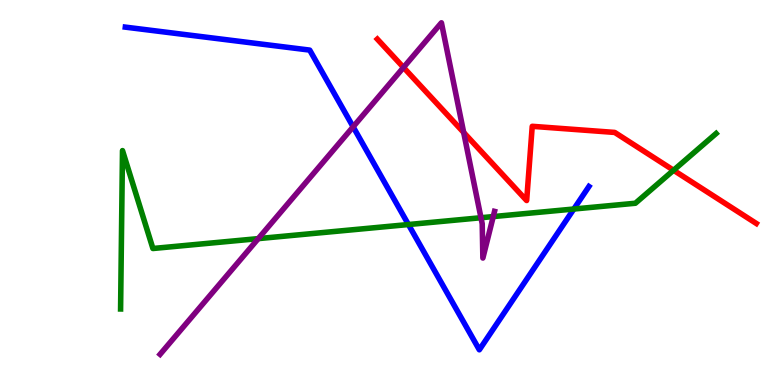[{'lines': ['blue', 'red'], 'intersections': []}, {'lines': ['green', 'red'], 'intersections': [{'x': 8.69, 'y': 5.58}]}, {'lines': ['purple', 'red'], 'intersections': [{'x': 5.21, 'y': 8.25}, {'x': 5.98, 'y': 6.56}]}, {'lines': ['blue', 'green'], 'intersections': [{'x': 5.27, 'y': 4.17}, {'x': 7.4, 'y': 4.57}]}, {'lines': ['blue', 'purple'], 'intersections': [{'x': 4.56, 'y': 6.71}]}, {'lines': ['green', 'purple'], 'intersections': [{'x': 3.33, 'y': 3.8}, {'x': 6.21, 'y': 4.34}, {'x': 6.36, 'y': 4.37}]}]